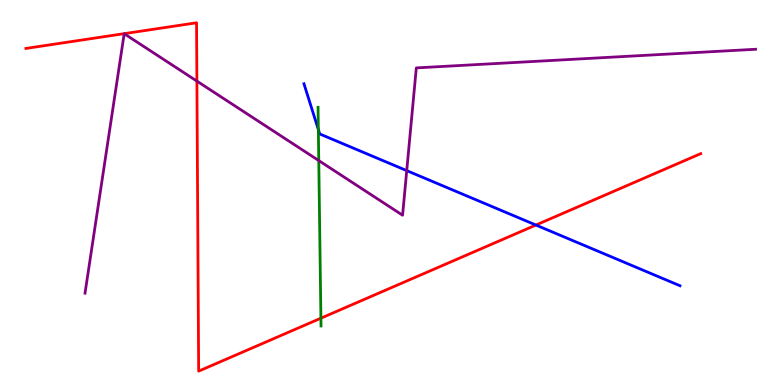[{'lines': ['blue', 'red'], 'intersections': [{'x': 6.91, 'y': 4.15}]}, {'lines': ['green', 'red'], 'intersections': [{'x': 4.14, 'y': 1.74}]}, {'lines': ['purple', 'red'], 'intersections': [{'x': 2.54, 'y': 7.89}]}, {'lines': ['blue', 'green'], 'intersections': [{'x': 4.11, 'y': 6.64}]}, {'lines': ['blue', 'purple'], 'intersections': [{'x': 5.25, 'y': 5.57}]}, {'lines': ['green', 'purple'], 'intersections': [{'x': 4.11, 'y': 5.83}]}]